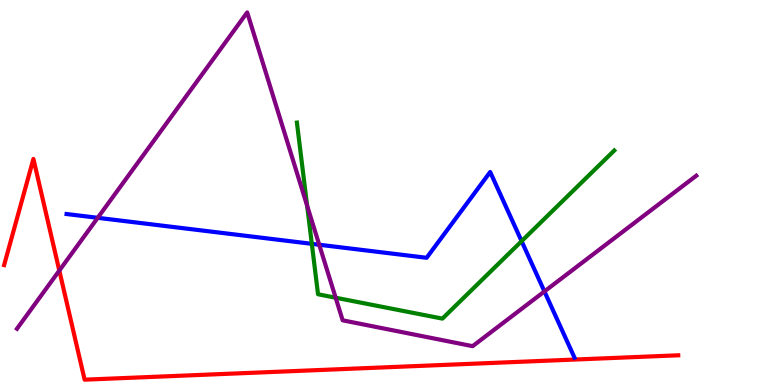[{'lines': ['blue', 'red'], 'intersections': []}, {'lines': ['green', 'red'], 'intersections': []}, {'lines': ['purple', 'red'], 'intersections': [{'x': 0.765, 'y': 2.97}]}, {'lines': ['blue', 'green'], 'intersections': [{'x': 4.02, 'y': 3.67}, {'x': 6.73, 'y': 3.74}]}, {'lines': ['blue', 'purple'], 'intersections': [{'x': 1.26, 'y': 4.34}, {'x': 4.12, 'y': 3.64}, {'x': 7.02, 'y': 2.43}]}, {'lines': ['green', 'purple'], 'intersections': [{'x': 3.96, 'y': 4.66}, {'x': 4.33, 'y': 2.27}]}]